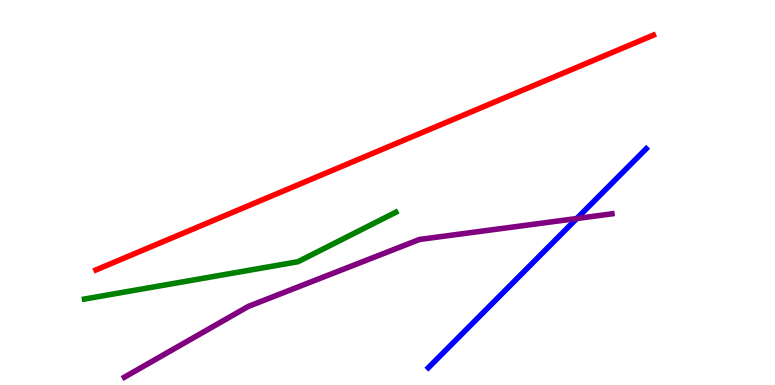[{'lines': ['blue', 'red'], 'intersections': []}, {'lines': ['green', 'red'], 'intersections': []}, {'lines': ['purple', 'red'], 'intersections': []}, {'lines': ['blue', 'green'], 'intersections': []}, {'lines': ['blue', 'purple'], 'intersections': [{'x': 7.44, 'y': 4.32}]}, {'lines': ['green', 'purple'], 'intersections': []}]